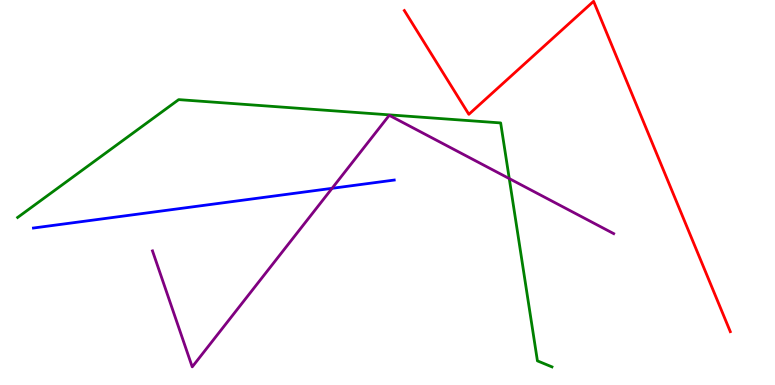[{'lines': ['blue', 'red'], 'intersections': []}, {'lines': ['green', 'red'], 'intersections': []}, {'lines': ['purple', 'red'], 'intersections': []}, {'lines': ['blue', 'green'], 'intersections': []}, {'lines': ['blue', 'purple'], 'intersections': [{'x': 4.28, 'y': 5.11}]}, {'lines': ['green', 'purple'], 'intersections': [{'x': 6.57, 'y': 5.36}]}]